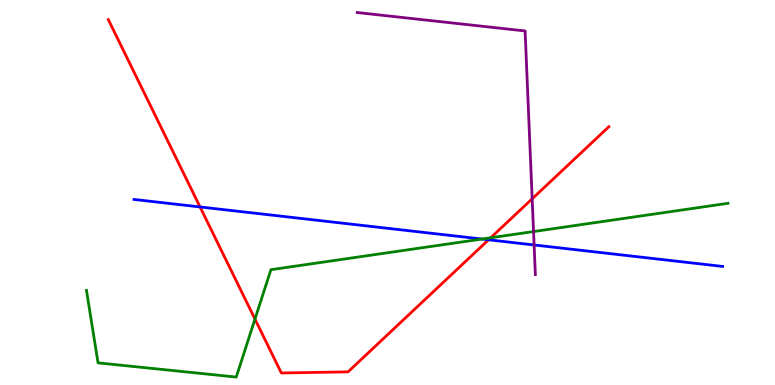[{'lines': ['blue', 'red'], 'intersections': [{'x': 2.58, 'y': 4.62}, {'x': 6.3, 'y': 3.77}]}, {'lines': ['green', 'red'], 'intersections': [{'x': 3.29, 'y': 1.71}, {'x': 6.33, 'y': 3.82}]}, {'lines': ['purple', 'red'], 'intersections': [{'x': 6.87, 'y': 4.84}]}, {'lines': ['blue', 'green'], 'intersections': [{'x': 6.22, 'y': 3.79}]}, {'lines': ['blue', 'purple'], 'intersections': [{'x': 6.89, 'y': 3.64}]}, {'lines': ['green', 'purple'], 'intersections': [{'x': 6.88, 'y': 3.99}]}]